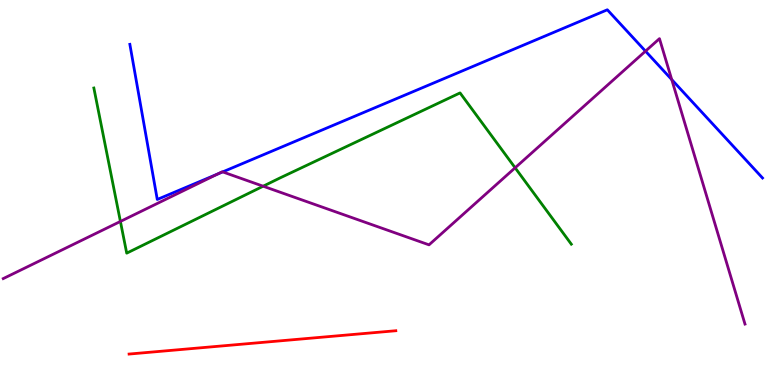[{'lines': ['blue', 'red'], 'intersections': []}, {'lines': ['green', 'red'], 'intersections': []}, {'lines': ['purple', 'red'], 'intersections': []}, {'lines': ['blue', 'green'], 'intersections': []}, {'lines': ['blue', 'purple'], 'intersections': [{'x': 2.81, 'y': 5.48}, {'x': 2.87, 'y': 5.54}, {'x': 8.33, 'y': 8.67}, {'x': 8.67, 'y': 7.93}]}, {'lines': ['green', 'purple'], 'intersections': [{'x': 1.55, 'y': 4.25}, {'x': 3.4, 'y': 5.16}, {'x': 6.65, 'y': 5.64}]}]